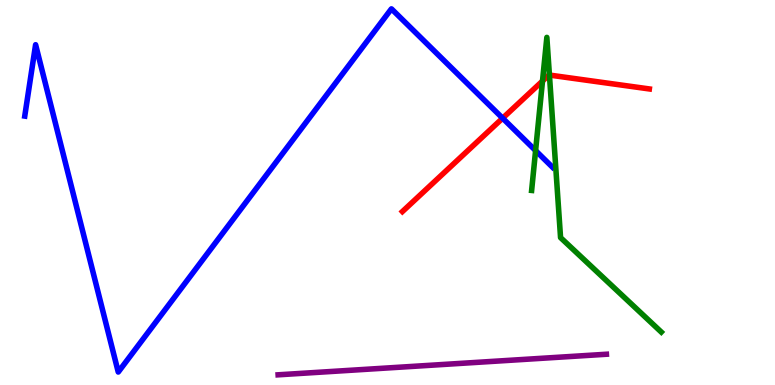[{'lines': ['blue', 'red'], 'intersections': [{'x': 6.49, 'y': 6.93}]}, {'lines': ['green', 'red'], 'intersections': [{'x': 7.0, 'y': 7.9}, {'x': 7.09, 'y': 8.05}]}, {'lines': ['purple', 'red'], 'intersections': []}, {'lines': ['blue', 'green'], 'intersections': [{'x': 6.91, 'y': 6.09}]}, {'lines': ['blue', 'purple'], 'intersections': []}, {'lines': ['green', 'purple'], 'intersections': []}]